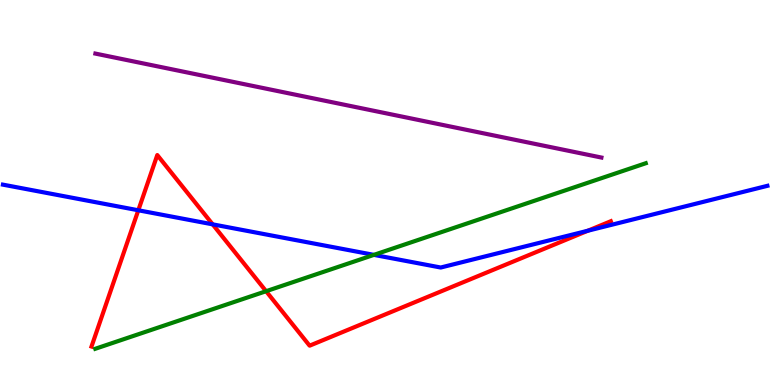[{'lines': ['blue', 'red'], 'intersections': [{'x': 1.78, 'y': 4.54}, {'x': 2.74, 'y': 4.17}, {'x': 7.59, 'y': 4.01}]}, {'lines': ['green', 'red'], 'intersections': [{'x': 3.43, 'y': 2.44}]}, {'lines': ['purple', 'red'], 'intersections': []}, {'lines': ['blue', 'green'], 'intersections': [{'x': 4.82, 'y': 3.38}]}, {'lines': ['blue', 'purple'], 'intersections': []}, {'lines': ['green', 'purple'], 'intersections': []}]